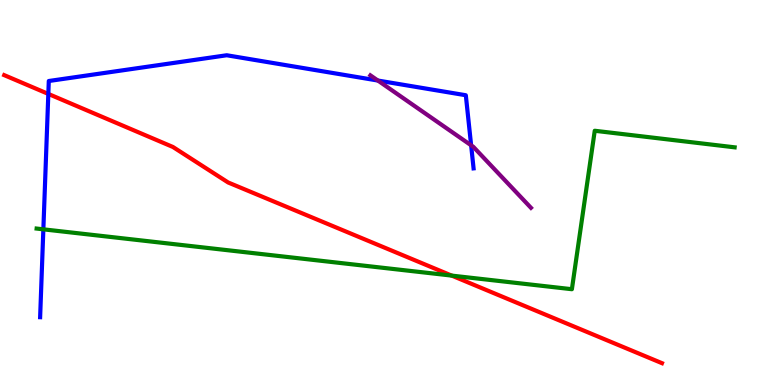[{'lines': ['blue', 'red'], 'intersections': [{'x': 0.624, 'y': 7.56}]}, {'lines': ['green', 'red'], 'intersections': [{'x': 5.83, 'y': 2.84}]}, {'lines': ['purple', 'red'], 'intersections': []}, {'lines': ['blue', 'green'], 'intersections': [{'x': 0.559, 'y': 4.04}]}, {'lines': ['blue', 'purple'], 'intersections': [{'x': 4.88, 'y': 7.91}, {'x': 6.08, 'y': 6.23}]}, {'lines': ['green', 'purple'], 'intersections': []}]